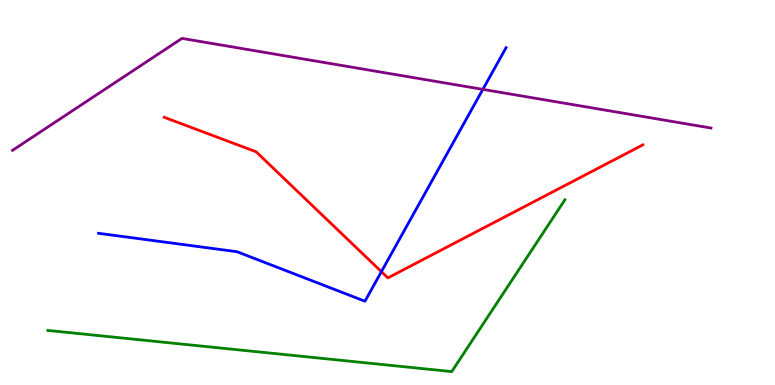[{'lines': ['blue', 'red'], 'intersections': [{'x': 4.92, 'y': 2.94}]}, {'lines': ['green', 'red'], 'intersections': []}, {'lines': ['purple', 'red'], 'intersections': []}, {'lines': ['blue', 'green'], 'intersections': []}, {'lines': ['blue', 'purple'], 'intersections': [{'x': 6.23, 'y': 7.68}]}, {'lines': ['green', 'purple'], 'intersections': []}]